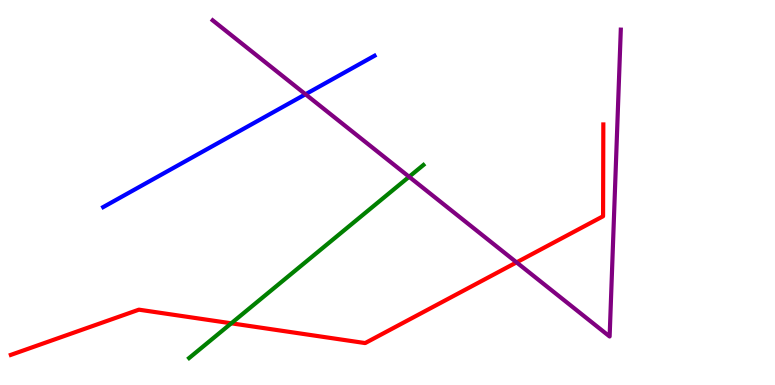[{'lines': ['blue', 'red'], 'intersections': []}, {'lines': ['green', 'red'], 'intersections': [{'x': 2.98, 'y': 1.6}]}, {'lines': ['purple', 'red'], 'intersections': [{'x': 6.67, 'y': 3.19}]}, {'lines': ['blue', 'green'], 'intersections': []}, {'lines': ['blue', 'purple'], 'intersections': [{'x': 3.94, 'y': 7.55}]}, {'lines': ['green', 'purple'], 'intersections': [{'x': 5.28, 'y': 5.41}]}]